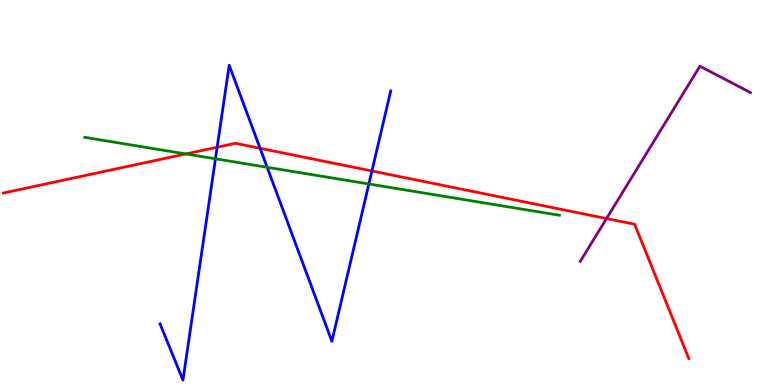[{'lines': ['blue', 'red'], 'intersections': [{'x': 2.8, 'y': 6.18}, {'x': 3.36, 'y': 6.15}, {'x': 4.8, 'y': 5.56}]}, {'lines': ['green', 'red'], 'intersections': [{'x': 2.4, 'y': 6.0}]}, {'lines': ['purple', 'red'], 'intersections': [{'x': 7.83, 'y': 4.32}]}, {'lines': ['blue', 'green'], 'intersections': [{'x': 2.78, 'y': 5.88}, {'x': 3.45, 'y': 5.65}, {'x': 4.76, 'y': 5.22}]}, {'lines': ['blue', 'purple'], 'intersections': []}, {'lines': ['green', 'purple'], 'intersections': []}]